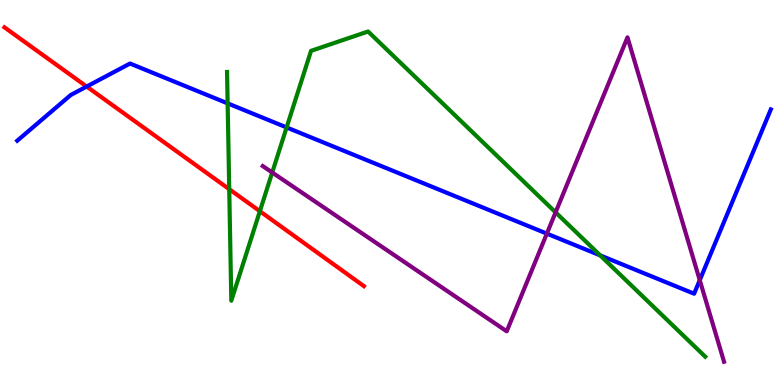[{'lines': ['blue', 'red'], 'intersections': [{'x': 1.12, 'y': 7.75}]}, {'lines': ['green', 'red'], 'intersections': [{'x': 2.96, 'y': 5.09}, {'x': 3.35, 'y': 4.51}]}, {'lines': ['purple', 'red'], 'intersections': []}, {'lines': ['blue', 'green'], 'intersections': [{'x': 2.94, 'y': 7.32}, {'x': 3.7, 'y': 6.69}, {'x': 7.74, 'y': 3.37}]}, {'lines': ['blue', 'purple'], 'intersections': [{'x': 7.06, 'y': 3.93}, {'x': 9.03, 'y': 2.72}]}, {'lines': ['green', 'purple'], 'intersections': [{'x': 3.51, 'y': 5.52}, {'x': 7.17, 'y': 4.48}]}]